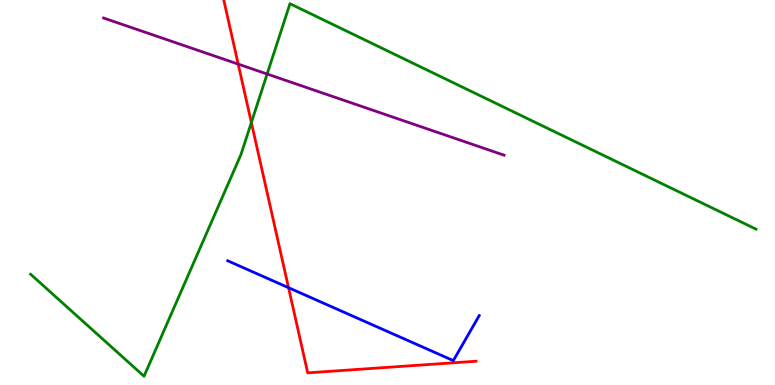[{'lines': ['blue', 'red'], 'intersections': [{'x': 3.72, 'y': 2.53}]}, {'lines': ['green', 'red'], 'intersections': [{'x': 3.24, 'y': 6.82}]}, {'lines': ['purple', 'red'], 'intersections': [{'x': 3.07, 'y': 8.33}]}, {'lines': ['blue', 'green'], 'intersections': []}, {'lines': ['blue', 'purple'], 'intersections': []}, {'lines': ['green', 'purple'], 'intersections': [{'x': 3.45, 'y': 8.08}]}]